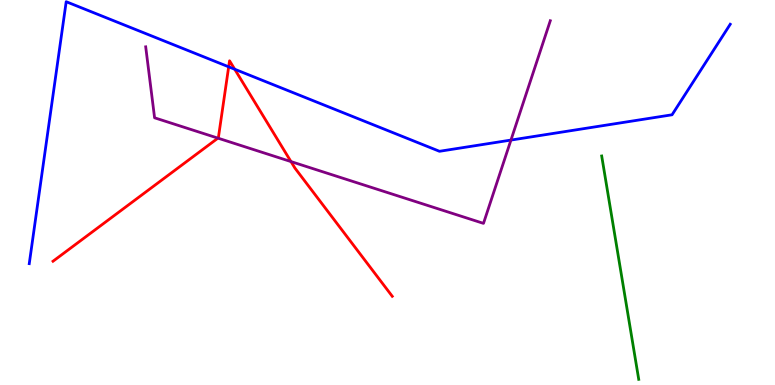[{'lines': ['blue', 'red'], 'intersections': [{'x': 2.95, 'y': 8.26}, {'x': 3.03, 'y': 8.2}]}, {'lines': ['green', 'red'], 'intersections': []}, {'lines': ['purple', 'red'], 'intersections': [{'x': 2.81, 'y': 6.41}, {'x': 3.75, 'y': 5.8}]}, {'lines': ['blue', 'green'], 'intersections': []}, {'lines': ['blue', 'purple'], 'intersections': [{'x': 6.59, 'y': 6.36}]}, {'lines': ['green', 'purple'], 'intersections': []}]